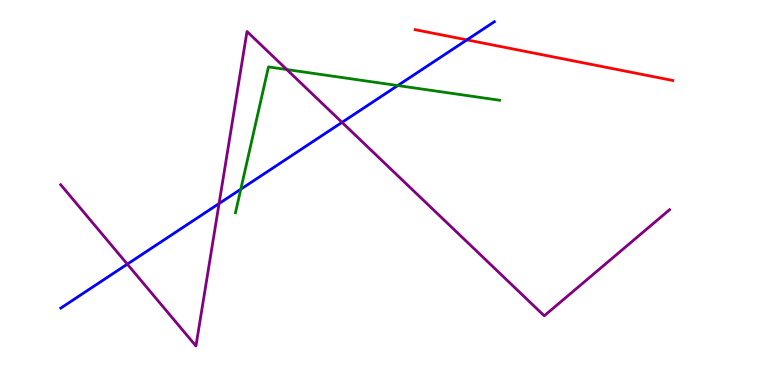[{'lines': ['blue', 'red'], 'intersections': [{'x': 6.02, 'y': 8.96}]}, {'lines': ['green', 'red'], 'intersections': []}, {'lines': ['purple', 'red'], 'intersections': []}, {'lines': ['blue', 'green'], 'intersections': [{'x': 3.11, 'y': 5.09}, {'x': 5.13, 'y': 7.78}]}, {'lines': ['blue', 'purple'], 'intersections': [{'x': 1.64, 'y': 3.14}, {'x': 2.83, 'y': 4.71}, {'x': 4.41, 'y': 6.82}]}, {'lines': ['green', 'purple'], 'intersections': [{'x': 3.7, 'y': 8.19}]}]